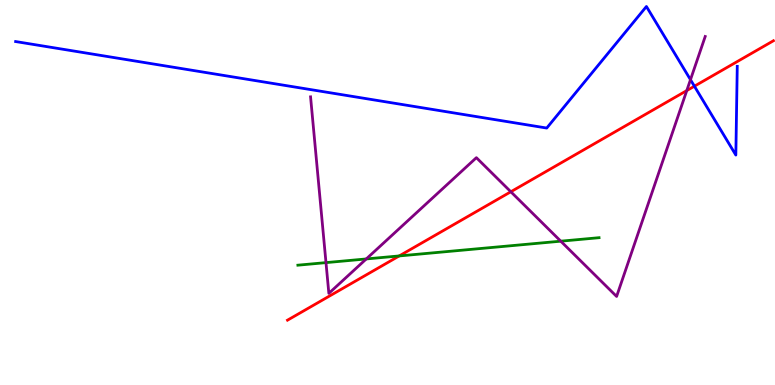[{'lines': ['blue', 'red'], 'intersections': [{'x': 8.96, 'y': 7.76}]}, {'lines': ['green', 'red'], 'intersections': [{'x': 5.15, 'y': 3.35}]}, {'lines': ['purple', 'red'], 'intersections': [{'x': 6.59, 'y': 5.02}, {'x': 8.86, 'y': 7.65}]}, {'lines': ['blue', 'green'], 'intersections': []}, {'lines': ['blue', 'purple'], 'intersections': [{'x': 8.91, 'y': 7.93}]}, {'lines': ['green', 'purple'], 'intersections': [{'x': 4.21, 'y': 3.18}, {'x': 4.73, 'y': 3.27}, {'x': 7.24, 'y': 3.74}]}]